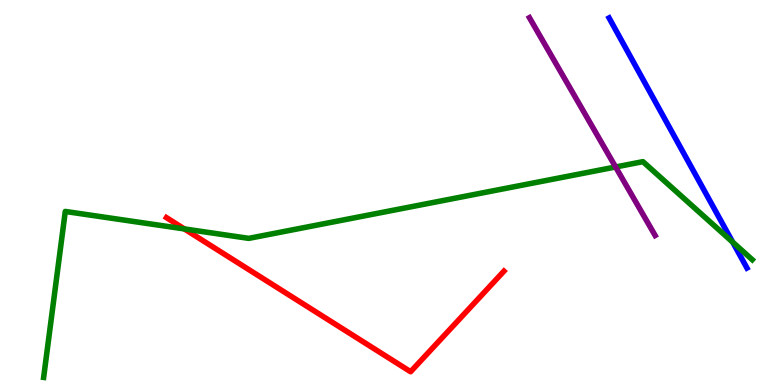[{'lines': ['blue', 'red'], 'intersections': []}, {'lines': ['green', 'red'], 'intersections': [{'x': 2.38, 'y': 4.05}]}, {'lines': ['purple', 'red'], 'intersections': []}, {'lines': ['blue', 'green'], 'intersections': [{'x': 9.45, 'y': 3.71}]}, {'lines': ['blue', 'purple'], 'intersections': []}, {'lines': ['green', 'purple'], 'intersections': [{'x': 7.94, 'y': 5.66}]}]